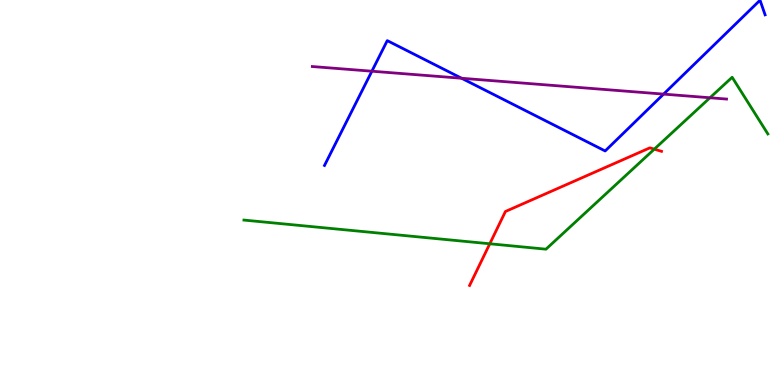[{'lines': ['blue', 'red'], 'intersections': []}, {'lines': ['green', 'red'], 'intersections': [{'x': 6.32, 'y': 3.67}, {'x': 8.44, 'y': 6.13}]}, {'lines': ['purple', 'red'], 'intersections': []}, {'lines': ['blue', 'green'], 'intersections': []}, {'lines': ['blue', 'purple'], 'intersections': [{'x': 4.8, 'y': 8.15}, {'x': 5.96, 'y': 7.97}, {'x': 8.56, 'y': 7.56}]}, {'lines': ['green', 'purple'], 'intersections': [{'x': 9.16, 'y': 7.46}]}]